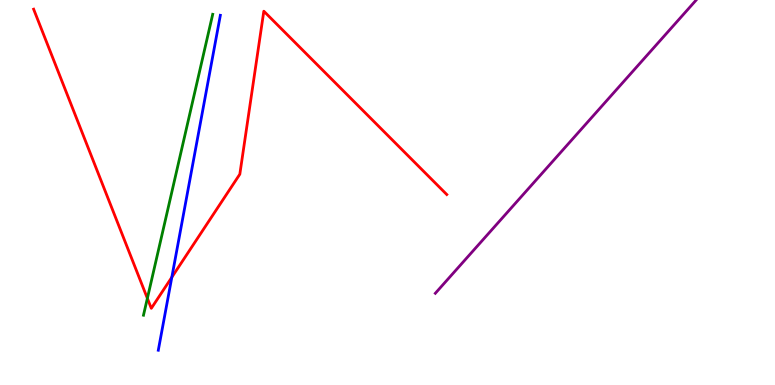[{'lines': ['blue', 'red'], 'intersections': [{'x': 2.22, 'y': 2.8}]}, {'lines': ['green', 'red'], 'intersections': [{'x': 1.9, 'y': 2.25}]}, {'lines': ['purple', 'red'], 'intersections': []}, {'lines': ['blue', 'green'], 'intersections': []}, {'lines': ['blue', 'purple'], 'intersections': []}, {'lines': ['green', 'purple'], 'intersections': []}]